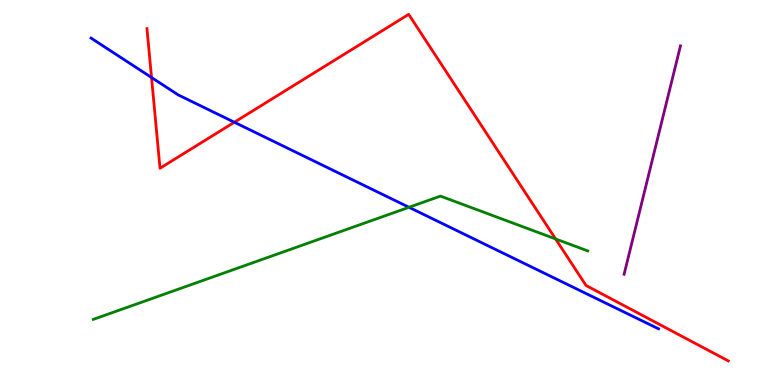[{'lines': ['blue', 'red'], 'intersections': [{'x': 1.96, 'y': 7.99}, {'x': 3.02, 'y': 6.82}]}, {'lines': ['green', 'red'], 'intersections': [{'x': 7.17, 'y': 3.79}]}, {'lines': ['purple', 'red'], 'intersections': []}, {'lines': ['blue', 'green'], 'intersections': [{'x': 5.28, 'y': 4.62}]}, {'lines': ['blue', 'purple'], 'intersections': []}, {'lines': ['green', 'purple'], 'intersections': []}]